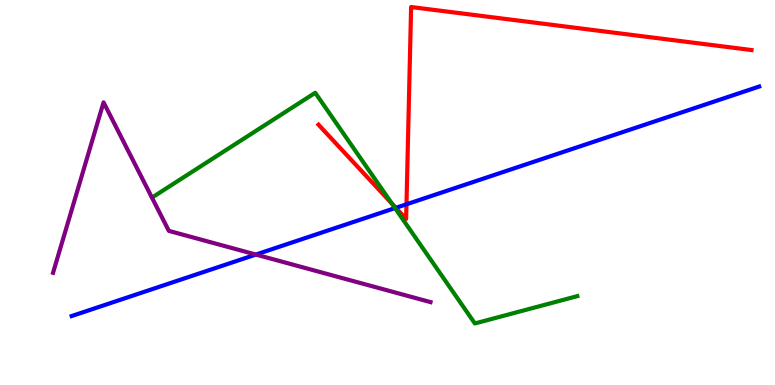[{'lines': ['blue', 'red'], 'intersections': [{'x': 5.11, 'y': 4.6}, {'x': 5.24, 'y': 4.69}]}, {'lines': ['green', 'red'], 'intersections': [{'x': 5.06, 'y': 4.71}]}, {'lines': ['purple', 'red'], 'intersections': []}, {'lines': ['blue', 'green'], 'intersections': [{'x': 5.1, 'y': 4.59}]}, {'lines': ['blue', 'purple'], 'intersections': [{'x': 3.3, 'y': 3.39}]}, {'lines': ['green', 'purple'], 'intersections': []}]